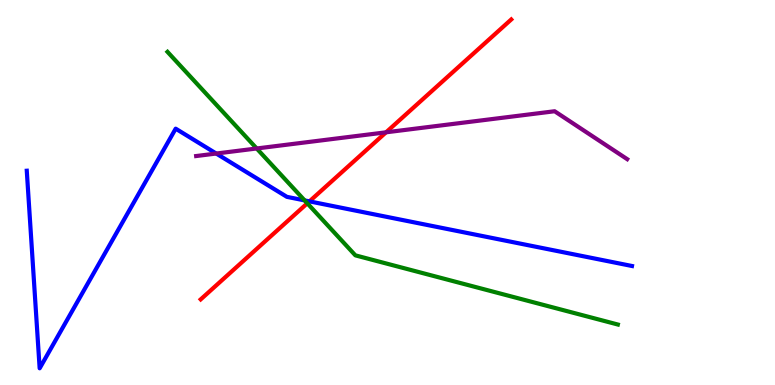[{'lines': ['blue', 'red'], 'intersections': [{'x': 3.99, 'y': 4.77}]}, {'lines': ['green', 'red'], 'intersections': [{'x': 3.97, 'y': 4.72}]}, {'lines': ['purple', 'red'], 'intersections': [{'x': 4.98, 'y': 6.56}]}, {'lines': ['blue', 'green'], 'intersections': [{'x': 3.93, 'y': 4.79}]}, {'lines': ['blue', 'purple'], 'intersections': [{'x': 2.79, 'y': 6.01}]}, {'lines': ['green', 'purple'], 'intersections': [{'x': 3.31, 'y': 6.14}]}]